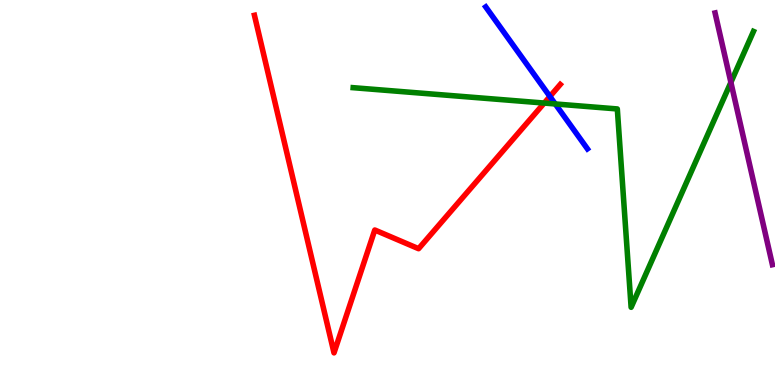[{'lines': ['blue', 'red'], 'intersections': [{'x': 7.1, 'y': 7.49}]}, {'lines': ['green', 'red'], 'intersections': [{'x': 7.02, 'y': 7.32}]}, {'lines': ['purple', 'red'], 'intersections': []}, {'lines': ['blue', 'green'], 'intersections': [{'x': 7.16, 'y': 7.3}]}, {'lines': ['blue', 'purple'], 'intersections': []}, {'lines': ['green', 'purple'], 'intersections': [{'x': 9.43, 'y': 7.86}]}]